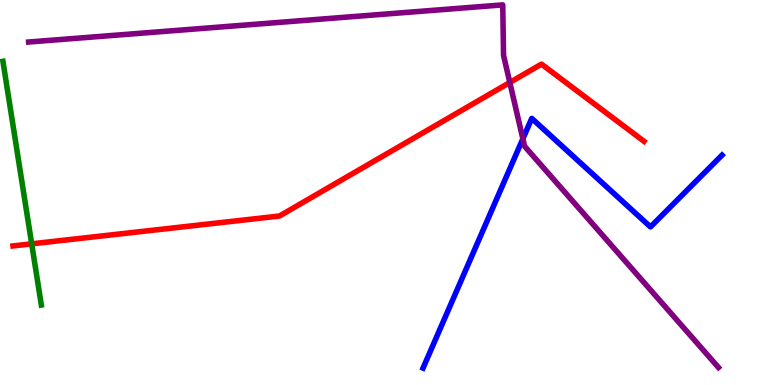[{'lines': ['blue', 'red'], 'intersections': []}, {'lines': ['green', 'red'], 'intersections': [{'x': 0.409, 'y': 3.67}]}, {'lines': ['purple', 'red'], 'intersections': [{'x': 6.58, 'y': 7.86}]}, {'lines': ['blue', 'green'], 'intersections': []}, {'lines': ['blue', 'purple'], 'intersections': [{'x': 6.75, 'y': 6.39}]}, {'lines': ['green', 'purple'], 'intersections': []}]